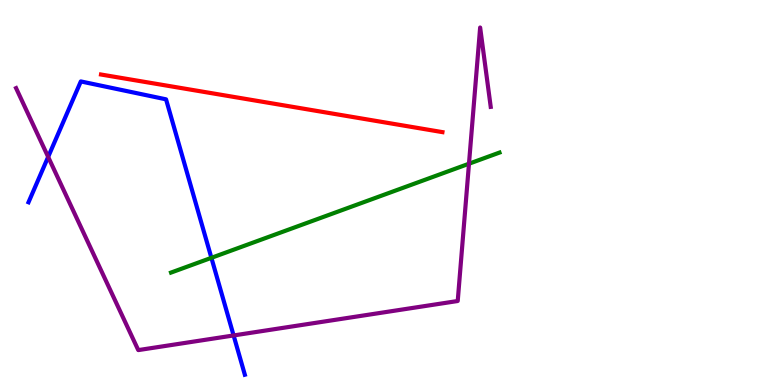[{'lines': ['blue', 'red'], 'intersections': []}, {'lines': ['green', 'red'], 'intersections': []}, {'lines': ['purple', 'red'], 'intersections': []}, {'lines': ['blue', 'green'], 'intersections': [{'x': 2.73, 'y': 3.3}]}, {'lines': ['blue', 'purple'], 'intersections': [{'x': 0.621, 'y': 5.92}, {'x': 3.01, 'y': 1.29}]}, {'lines': ['green', 'purple'], 'intersections': [{'x': 6.05, 'y': 5.75}]}]